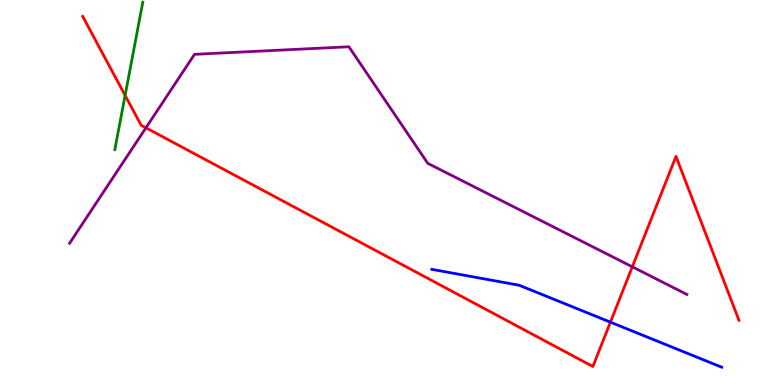[{'lines': ['blue', 'red'], 'intersections': [{'x': 7.88, 'y': 1.63}]}, {'lines': ['green', 'red'], 'intersections': [{'x': 1.61, 'y': 7.52}]}, {'lines': ['purple', 'red'], 'intersections': [{'x': 1.88, 'y': 6.68}, {'x': 8.16, 'y': 3.07}]}, {'lines': ['blue', 'green'], 'intersections': []}, {'lines': ['blue', 'purple'], 'intersections': []}, {'lines': ['green', 'purple'], 'intersections': []}]